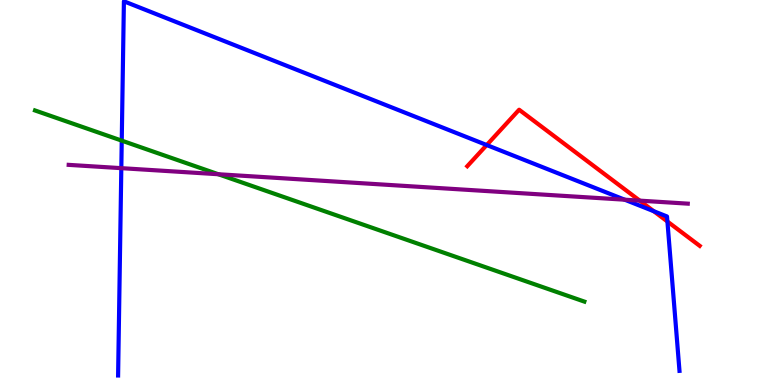[{'lines': ['blue', 'red'], 'intersections': [{'x': 6.28, 'y': 6.23}, {'x': 8.44, 'y': 4.51}, {'x': 8.61, 'y': 4.25}]}, {'lines': ['green', 'red'], 'intersections': []}, {'lines': ['purple', 'red'], 'intersections': [{'x': 8.25, 'y': 4.79}]}, {'lines': ['blue', 'green'], 'intersections': [{'x': 1.57, 'y': 6.35}]}, {'lines': ['blue', 'purple'], 'intersections': [{'x': 1.57, 'y': 5.63}, {'x': 8.06, 'y': 4.81}]}, {'lines': ['green', 'purple'], 'intersections': [{'x': 2.82, 'y': 5.47}]}]